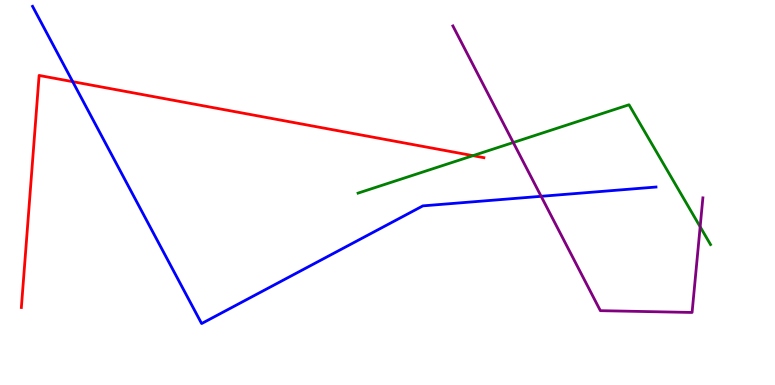[{'lines': ['blue', 'red'], 'intersections': [{'x': 0.938, 'y': 7.88}]}, {'lines': ['green', 'red'], 'intersections': [{'x': 6.1, 'y': 5.96}]}, {'lines': ['purple', 'red'], 'intersections': []}, {'lines': ['blue', 'green'], 'intersections': []}, {'lines': ['blue', 'purple'], 'intersections': [{'x': 6.98, 'y': 4.9}]}, {'lines': ['green', 'purple'], 'intersections': [{'x': 6.62, 'y': 6.3}, {'x': 9.03, 'y': 4.11}]}]